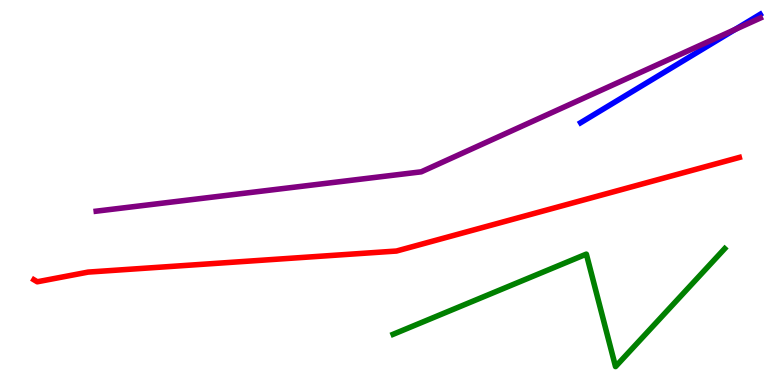[{'lines': ['blue', 'red'], 'intersections': []}, {'lines': ['green', 'red'], 'intersections': []}, {'lines': ['purple', 'red'], 'intersections': []}, {'lines': ['blue', 'green'], 'intersections': []}, {'lines': ['blue', 'purple'], 'intersections': [{'x': 9.48, 'y': 9.23}]}, {'lines': ['green', 'purple'], 'intersections': []}]